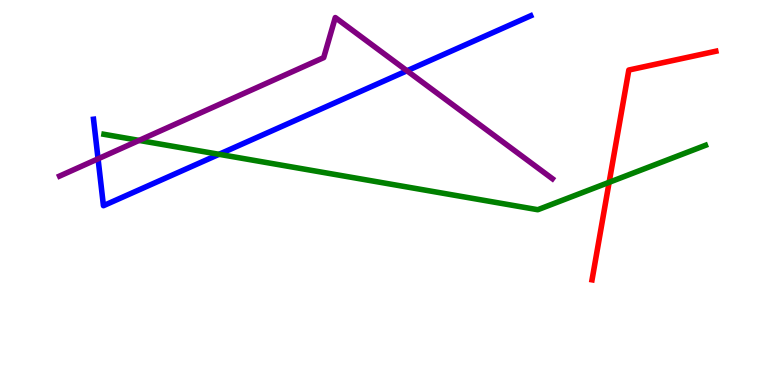[{'lines': ['blue', 'red'], 'intersections': []}, {'lines': ['green', 'red'], 'intersections': [{'x': 7.86, 'y': 5.26}]}, {'lines': ['purple', 'red'], 'intersections': []}, {'lines': ['blue', 'green'], 'intersections': [{'x': 2.83, 'y': 5.99}]}, {'lines': ['blue', 'purple'], 'intersections': [{'x': 1.27, 'y': 5.87}, {'x': 5.25, 'y': 8.16}]}, {'lines': ['green', 'purple'], 'intersections': [{'x': 1.79, 'y': 6.35}]}]